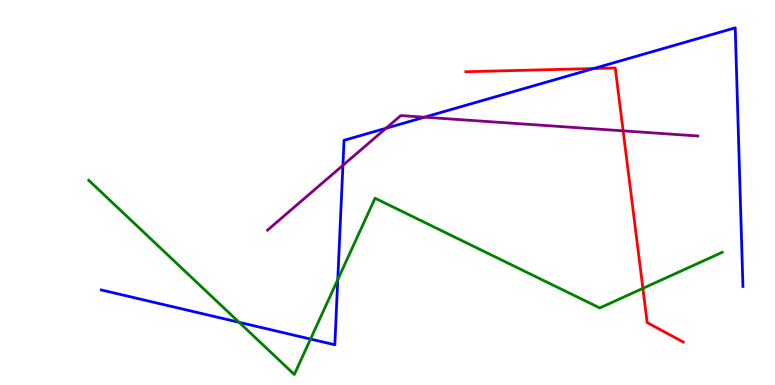[{'lines': ['blue', 'red'], 'intersections': [{'x': 7.66, 'y': 8.22}]}, {'lines': ['green', 'red'], 'intersections': [{'x': 8.3, 'y': 2.51}]}, {'lines': ['purple', 'red'], 'intersections': [{'x': 8.04, 'y': 6.6}]}, {'lines': ['blue', 'green'], 'intersections': [{'x': 3.08, 'y': 1.63}, {'x': 4.01, 'y': 1.19}, {'x': 4.36, 'y': 2.74}]}, {'lines': ['blue', 'purple'], 'intersections': [{'x': 4.42, 'y': 5.71}, {'x': 4.98, 'y': 6.67}, {'x': 5.48, 'y': 6.96}]}, {'lines': ['green', 'purple'], 'intersections': []}]